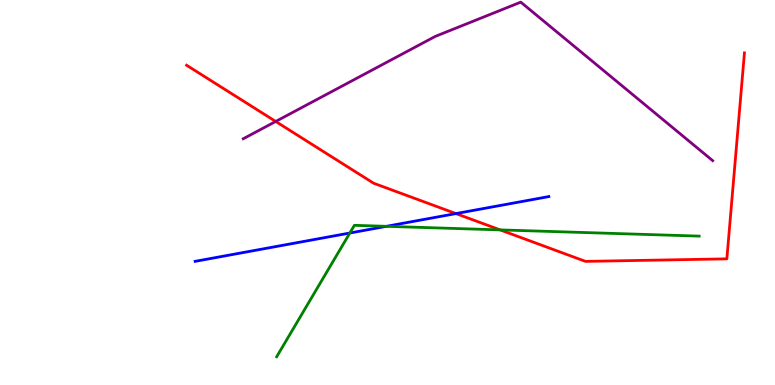[{'lines': ['blue', 'red'], 'intersections': [{'x': 5.88, 'y': 4.45}]}, {'lines': ['green', 'red'], 'intersections': [{'x': 6.45, 'y': 4.03}]}, {'lines': ['purple', 'red'], 'intersections': [{'x': 3.56, 'y': 6.85}]}, {'lines': ['blue', 'green'], 'intersections': [{'x': 4.51, 'y': 3.95}, {'x': 4.99, 'y': 4.12}]}, {'lines': ['blue', 'purple'], 'intersections': []}, {'lines': ['green', 'purple'], 'intersections': []}]